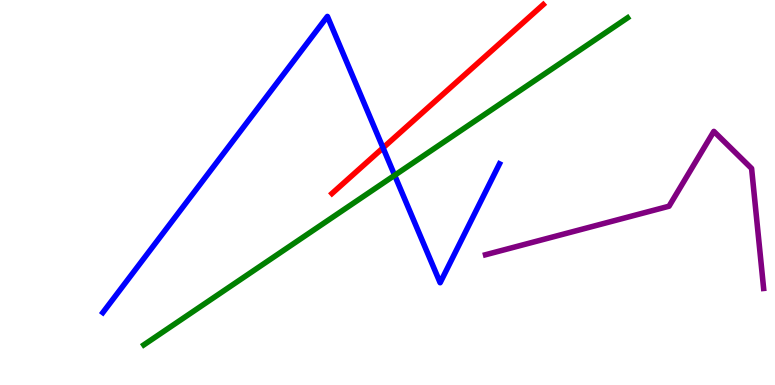[{'lines': ['blue', 'red'], 'intersections': [{'x': 4.94, 'y': 6.16}]}, {'lines': ['green', 'red'], 'intersections': []}, {'lines': ['purple', 'red'], 'intersections': []}, {'lines': ['blue', 'green'], 'intersections': [{'x': 5.09, 'y': 5.45}]}, {'lines': ['blue', 'purple'], 'intersections': []}, {'lines': ['green', 'purple'], 'intersections': []}]